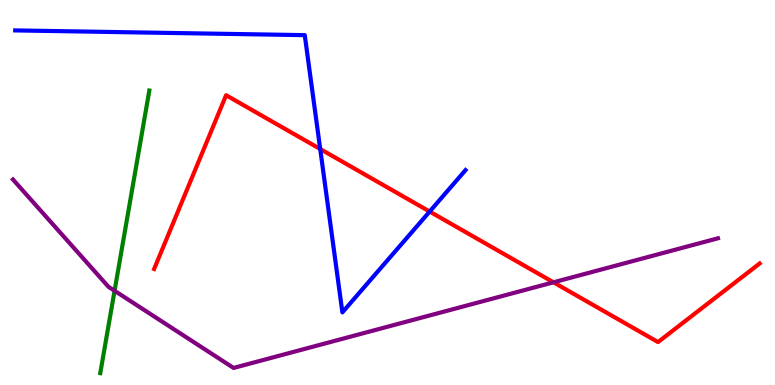[{'lines': ['blue', 'red'], 'intersections': [{'x': 4.13, 'y': 6.13}, {'x': 5.54, 'y': 4.5}]}, {'lines': ['green', 'red'], 'intersections': []}, {'lines': ['purple', 'red'], 'intersections': [{'x': 7.14, 'y': 2.67}]}, {'lines': ['blue', 'green'], 'intersections': []}, {'lines': ['blue', 'purple'], 'intersections': []}, {'lines': ['green', 'purple'], 'intersections': [{'x': 1.48, 'y': 2.45}]}]